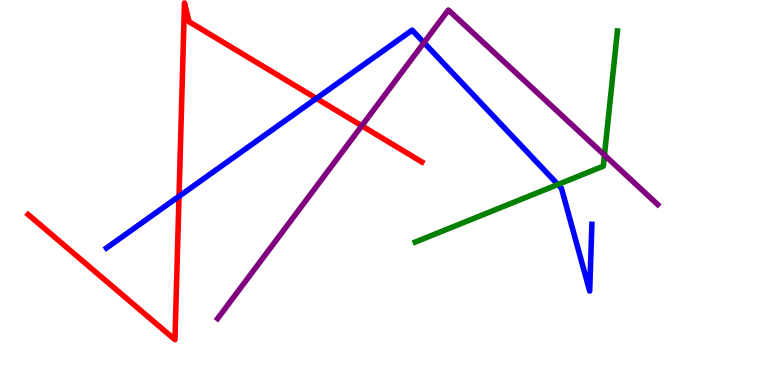[{'lines': ['blue', 'red'], 'intersections': [{'x': 2.31, 'y': 4.9}, {'x': 4.08, 'y': 7.44}]}, {'lines': ['green', 'red'], 'intersections': []}, {'lines': ['purple', 'red'], 'intersections': [{'x': 4.67, 'y': 6.73}]}, {'lines': ['blue', 'green'], 'intersections': [{'x': 7.2, 'y': 5.21}]}, {'lines': ['blue', 'purple'], 'intersections': [{'x': 5.47, 'y': 8.89}]}, {'lines': ['green', 'purple'], 'intersections': [{'x': 7.8, 'y': 5.97}]}]